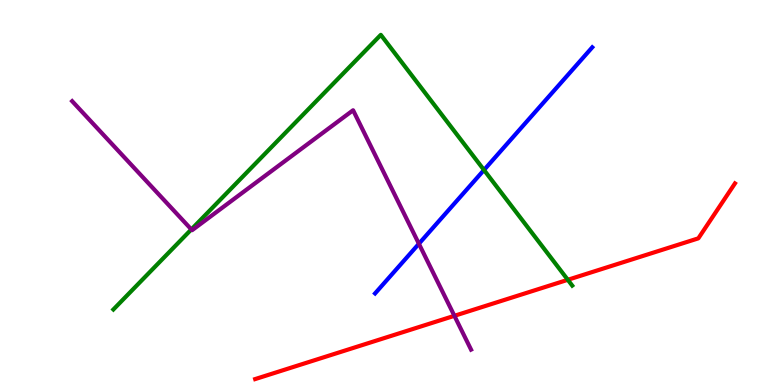[{'lines': ['blue', 'red'], 'intersections': []}, {'lines': ['green', 'red'], 'intersections': [{'x': 7.33, 'y': 2.73}]}, {'lines': ['purple', 'red'], 'intersections': [{'x': 5.86, 'y': 1.8}]}, {'lines': ['blue', 'green'], 'intersections': [{'x': 6.25, 'y': 5.58}]}, {'lines': ['blue', 'purple'], 'intersections': [{'x': 5.41, 'y': 3.67}]}, {'lines': ['green', 'purple'], 'intersections': [{'x': 2.47, 'y': 4.04}]}]